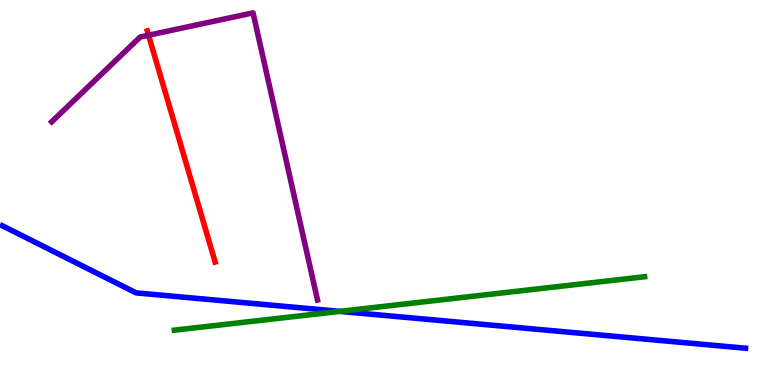[{'lines': ['blue', 'red'], 'intersections': []}, {'lines': ['green', 'red'], 'intersections': []}, {'lines': ['purple', 'red'], 'intersections': [{'x': 1.92, 'y': 9.09}]}, {'lines': ['blue', 'green'], 'intersections': [{'x': 4.38, 'y': 1.91}]}, {'lines': ['blue', 'purple'], 'intersections': []}, {'lines': ['green', 'purple'], 'intersections': []}]